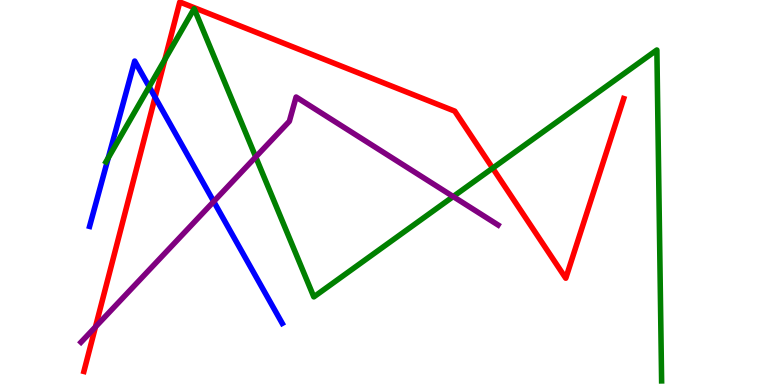[{'lines': ['blue', 'red'], 'intersections': [{'x': 2.0, 'y': 7.47}]}, {'lines': ['green', 'red'], 'intersections': [{'x': 2.13, 'y': 8.45}, {'x': 6.36, 'y': 5.63}]}, {'lines': ['purple', 'red'], 'intersections': [{'x': 1.23, 'y': 1.51}]}, {'lines': ['blue', 'green'], 'intersections': [{'x': 1.4, 'y': 5.9}, {'x': 1.92, 'y': 7.75}]}, {'lines': ['blue', 'purple'], 'intersections': [{'x': 2.76, 'y': 4.77}]}, {'lines': ['green', 'purple'], 'intersections': [{'x': 3.3, 'y': 5.92}, {'x': 5.85, 'y': 4.89}]}]